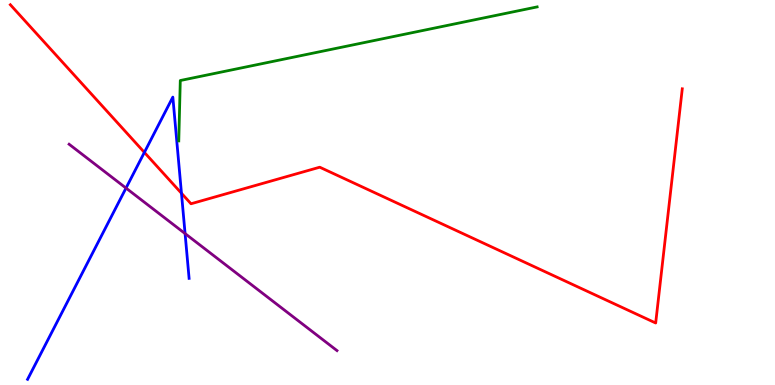[{'lines': ['blue', 'red'], 'intersections': [{'x': 1.86, 'y': 6.04}, {'x': 2.34, 'y': 4.98}]}, {'lines': ['green', 'red'], 'intersections': []}, {'lines': ['purple', 'red'], 'intersections': []}, {'lines': ['blue', 'green'], 'intersections': []}, {'lines': ['blue', 'purple'], 'intersections': [{'x': 1.63, 'y': 5.11}, {'x': 2.39, 'y': 3.93}]}, {'lines': ['green', 'purple'], 'intersections': []}]